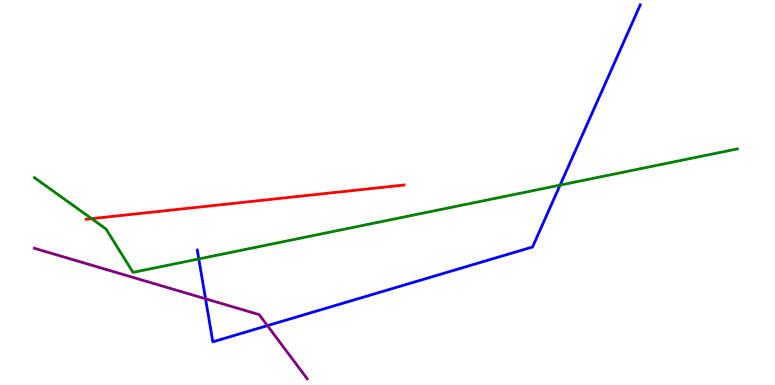[{'lines': ['blue', 'red'], 'intersections': []}, {'lines': ['green', 'red'], 'intersections': [{'x': 1.18, 'y': 4.32}]}, {'lines': ['purple', 'red'], 'intersections': []}, {'lines': ['blue', 'green'], 'intersections': [{'x': 2.57, 'y': 3.27}, {'x': 7.23, 'y': 5.19}]}, {'lines': ['blue', 'purple'], 'intersections': [{'x': 2.65, 'y': 2.24}, {'x': 3.45, 'y': 1.54}]}, {'lines': ['green', 'purple'], 'intersections': []}]